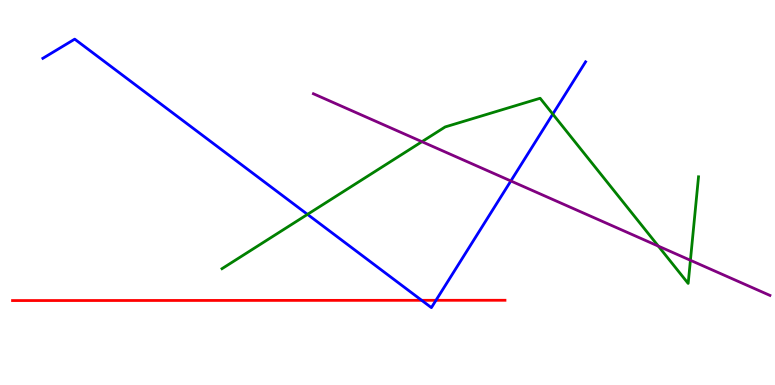[{'lines': ['blue', 'red'], 'intersections': [{'x': 5.44, 'y': 2.2}, {'x': 5.63, 'y': 2.2}]}, {'lines': ['green', 'red'], 'intersections': []}, {'lines': ['purple', 'red'], 'intersections': []}, {'lines': ['blue', 'green'], 'intersections': [{'x': 3.97, 'y': 4.43}, {'x': 7.13, 'y': 7.04}]}, {'lines': ['blue', 'purple'], 'intersections': [{'x': 6.59, 'y': 5.3}]}, {'lines': ['green', 'purple'], 'intersections': [{'x': 5.44, 'y': 6.32}, {'x': 8.49, 'y': 3.61}, {'x': 8.91, 'y': 3.24}]}]